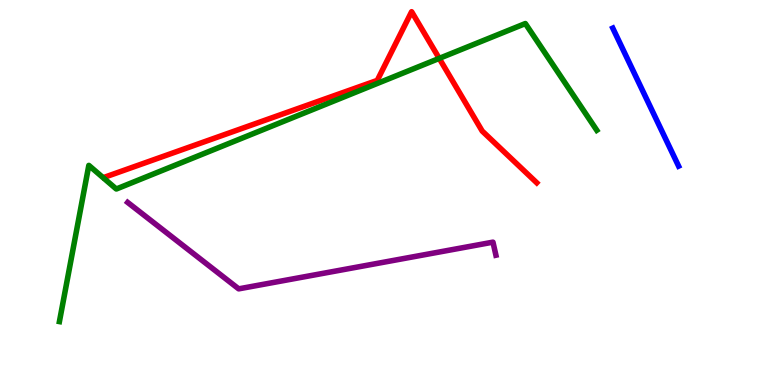[{'lines': ['blue', 'red'], 'intersections': []}, {'lines': ['green', 'red'], 'intersections': [{'x': 5.67, 'y': 8.48}]}, {'lines': ['purple', 'red'], 'intersections': []}, {'lines': ['blue', 'green'], 'intersections': []}, {'lines': ['blue', 'purple'], 'intersections': []}, {'lines': ['green', 'purple'], 'intersections': []}]